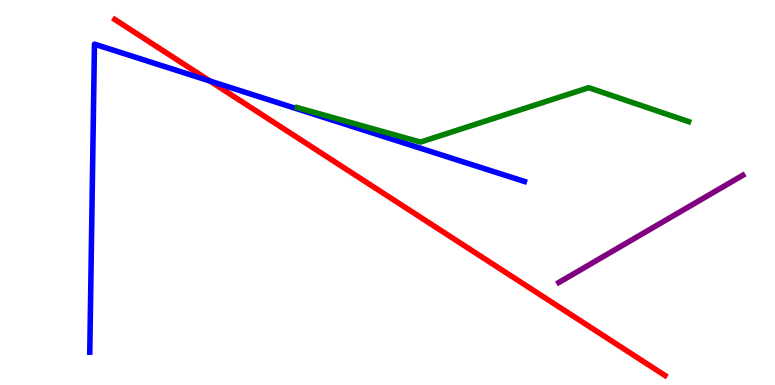[{'lines': ['blue', 'red'], 'intersections': [{'x': 2.71, 'y': 7.9}]}, {'lines': ['green', 'red'], 'intersections': []}, {'lines': ['purple', 'red'], 'intersections': []}, {'lines': ['blue', 'green'], 'intersections': []}, {'lines': ['blue', 'purple'], 'intersections': []}, {'lines': ['green', 'purple'], 'intersections': []}]